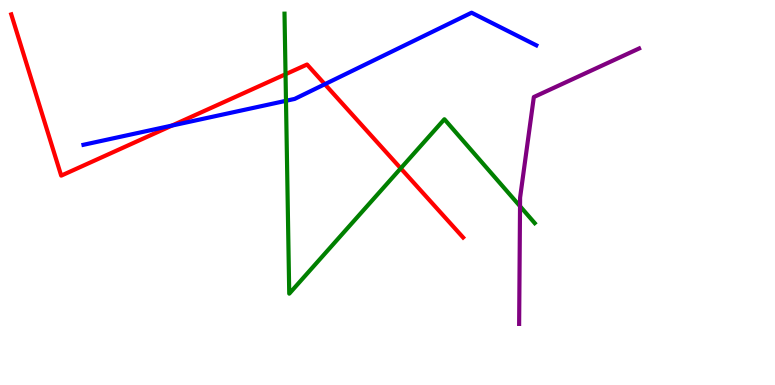[{'lines': ['blue', 'red'], 'intersections': [{'x': 2.22, 'y': 6.74}, {'x': 4.19, 'y': 7.81}]}, {'lines': ['green', 'red'], 'intersections': [{'x': 3.68, 'y': 8.07}, {'x': 5.17, 'y': 5.63}]}, {'lines': ['purple', 'red'], 'intersections': []}, {'lines': ['blue', 'green'], 'intersections': [{'x': 3.69, 'y': 7.38}]}, {'lines': ['blue', 'purple'], 'intersections': []}, {'lines': ['green', 'purple'], 'intersections': [{'x': 6.71, 'y': 4.64}]}]